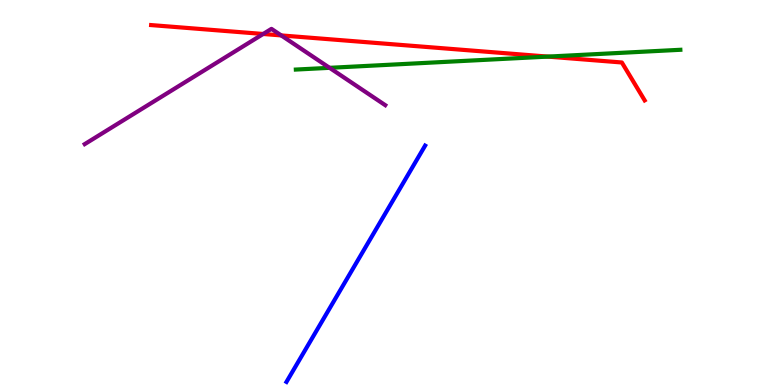[{'lines': ['blue', 'red'], 'intersections': []}, {'lines': ['green', 'red'], 'intersections': [{'x': 7.07, 'y': 8.53}]}, {'lines': ['purple', 'red'], 'intersections': [{'x': 3.4, 'y': 9.12}, {'x': 3.63, 'y': 9.08}]}, {'lines': ['blue', 'green'], 'intersections': []}, {'lines': ['blue', 'purple'], 'intersections': []}, {'lines': ['green', 'purple'], 'intersections': [{'x': 4.25, 'y': 8.24}]}]